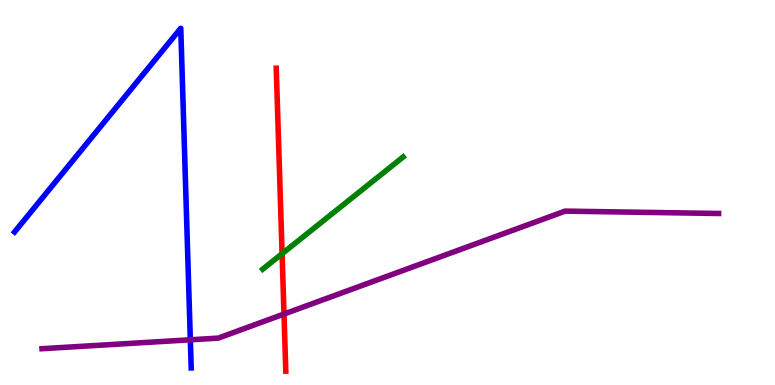[{'lines': ['blue', 'red'], 'intersections': []}, {'lines': ['green', 'red'], 'intersections': [{'x': 3.64, 'y': 3.41}]}, {'lines': ['purple', 'red'], 'intersections': [{'x': 3.66, 'y': 1.84}]}, {'lines': ['blue', 'green'], 'intersections': []}, {'lines': ['blue', 'purple'], 'intersections': [{'x': 2.46, 'y': 1.17}]}, {'lines': ['green', 'purple'], 'intersections': []}]